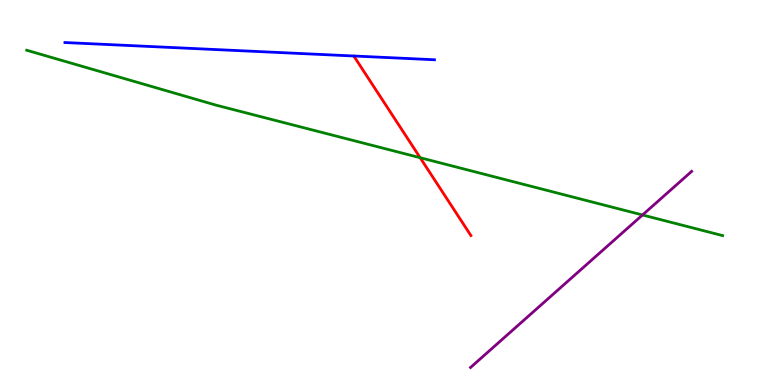[{'lines': ['blue', 'red'], 'intersections': []}, {'lines': ['green', 'red'], 'intersections': [{'x': 5.42, 'y': 5.9}]}, {'lines': ['purple', 'red'], 'intersections': []}, {'lines': ['blue', 'green'], 'intersections': []}, {'lines': ['blue', 'purple'], 'intersections': []}, {'lines': ['green', 'purple'], 'intersections': [{'x': 8.29, 'y': 4.42}]}]